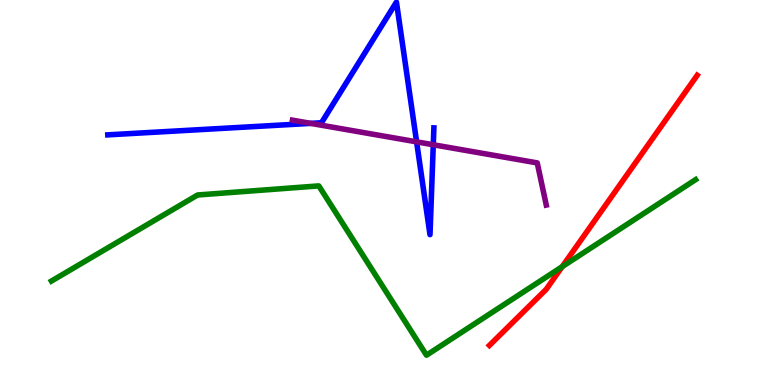[{'lines': ['blue', 'red'], 'intersections': []}, {'lines': ['green', 'red'], 'intersections': [{'x': 7.25, 'y': 3.07}]}, {'lines': ['purple', 'red'], 'intersections': []}, {'lines': ['blue', 'green'], 'intersections': []}, {'lines': ['blue', 'purple'], 'intersections': [{'x': 4.01, 'y': 6.8}, {'x': 5.38, 'y': 6.32}, {'x': 5.59, 'y': 6.24}]}, {'lines': ['green', 'purple'], 'intersections': []}]